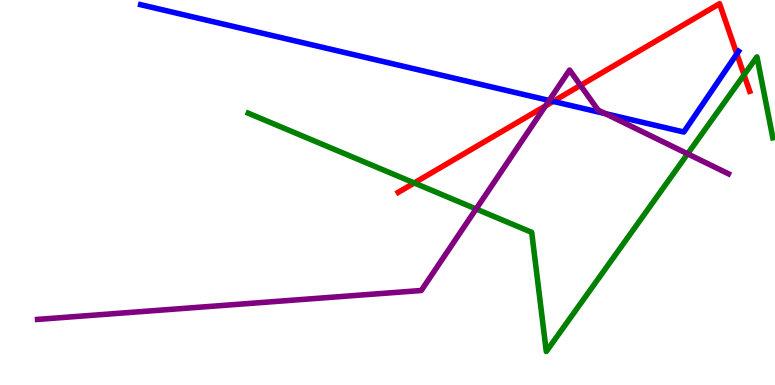[{'lines': ['blue', 'red'], 'intersections': [{'x': 7.14, 'y': 7.37}, {'x': 9.51, 'y': 8.6}]}, {'lines': ['green', 'red'], 'intersections': [{'x': 5.35, 'y': 5.25}, {'x': 9.6, 'y': 8.06}]}, {'lines': ['purple', 'red'], 'intersections': [{'x': 7.04, 'y': 7.25}, {'x': 7.49, 'y': 7.78}]}, {'lines': ['blue', 'green'], 'intersections': []}, {'lines': ['blue', 'purple'], 'intersections': [{'x': 7.09, 'y': 7.39}, {'x': 7.81, 'y': 7.05}]}, {'lines': ['green', 'purple'], 'intersections': [{'x': 6.14, 'y': 4.57}, {'x': 8.87, 'y': 6.0}]}]